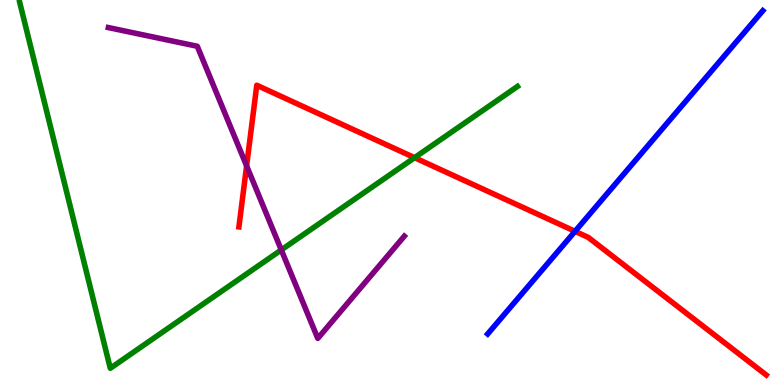[{'lines': ['blue', 'red'], 'intersections': [{'x': 7.42, 'y': 3.99}]}, {'lines': ['green', 'red'], 'intersections': [{'x': 5.35, 'y': 5.9}]}, {'lines': ['purple', 'red'], 'intersections': [{'x': 3.18, 'y': 5.69}]}, {'lines': ['blue', 'green'], 'intersections': []}, {'lines': ['blue', 'purple'], 'intersections': []}, {'lines': ['green', 'purple'], 'intersections': [{'x': 3.63, 'y': 3.51}]}]